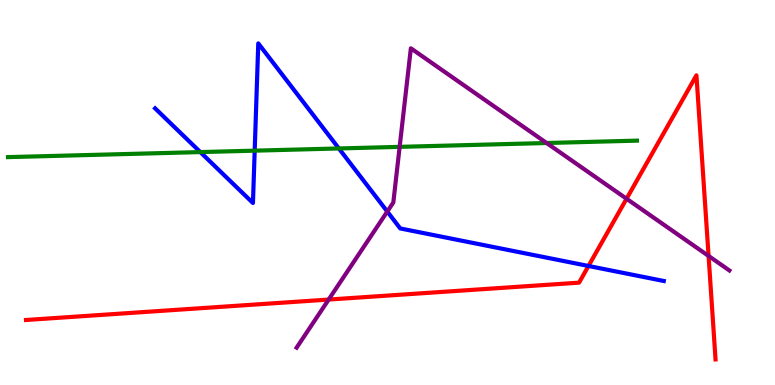[{'lines': ['blue', 'red'], 'intersections': [{'x': 7.59, 'y': 3.09}]}, {'lines': ['green', 'red'], 'intersections': []}, {'lines': ['purple', 'red'], 'intersections': [{'x': 4.24, 'y': 2.22}, {'x': 8.08, 'y': 4.84}, {'x': 9.14, 'y': 3.35}]}, {'lines': ['blue', 'green'], 'intersections': [{'x': 2.58, 'y': 6.05}, {'x': 3.29, 'y': 6.09}, {'x': 4.37, 'y': 6.14}]}, {'lines': ['blue', 'purple'], 'intersections': [{'x': 5.0, 'y': 4.51}]}, {'lines': ['green', 'purple'], 'intersections': [{'x': 5.16, 'y': 6.19}, {'x': 7.05, 'y': 6.29}]}]